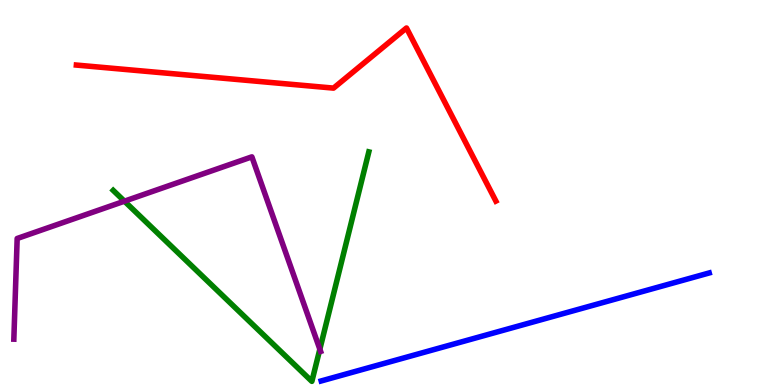[{'lines': ['blue', 'red'], 'intersections': []}, {'lines': ['green', 'red'], 'intersections': []}, {'lines': ['purple', 'red'], 'intersections': []}, {'lines': ['blue', 'green'], 'intersections': []}, {'lines': ['blue', 'purple'], 'intersections': []}, {'lines': ['green', 'purple'], 'intersections': [{'x': 1.61, 'y': 4.77}, {'x': 4.13, 'y': 0.929}]}]